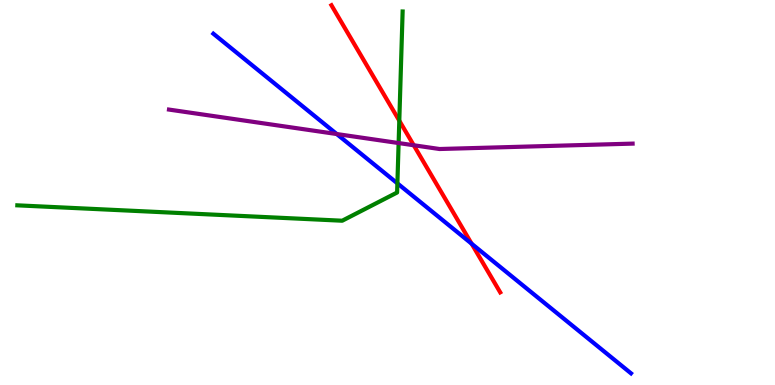[{'lines': ['blue', 'red'], 'intersections': [{'x': 6.09, 'y': 3.67}]}, {'lines': ['green', 'red'], 'intersections': [{'x': 5.15, 'y': 6.87}]}, {'lines': ['purple', 'red'], 'intersections': [{'x': 5.34, 'y': 6.23}]}, {'lines': ['blue', 'green'], 'intersections': [{'x': 5.13, 'y': 5.24}]}, {'lines': ['blue', 'purple'], 'intersections': [{'x': 4.35, 'y': 6.52}]}, {'lines': ['green', 'purple'], 'intersections': [{'x': 5.14, 'y': 6.28}]}]